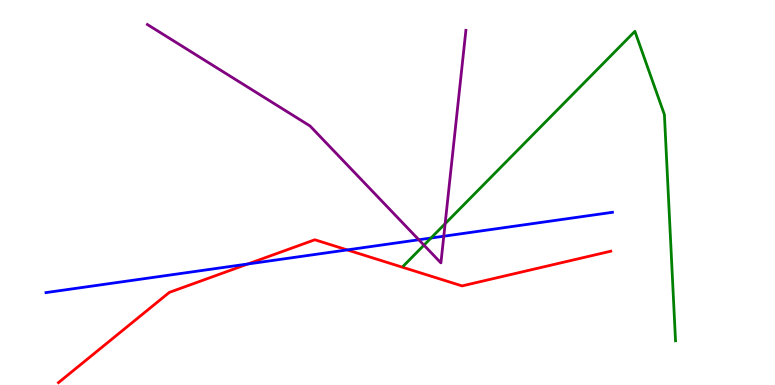[{'lines': ['blue', 'red'], 'intersections': [{'x': 3.2, 'y': 3.14}, {'x': 4.48, 'y': 3.51}]}, {'lines': ['green', 'red'], 'intersections': []}, {'lines': ['purple', 'red'], 'intersections': []}, {'lines': ['blue', 'green'], 'intersections': [{'x': 5.56, 'y': 3.82}]}, {'lines': ['blue', 'purple'], 'intersections': [{'x': 5.4, 'y': 3.77}, {'x': 5.73, 'y': 3.86}]}, {'lines': ['green', 'purple'], 'intersections': [{'x': 5.47, 'y': 3.63}, {'x': 5.74, 'y': 4.19}]}]